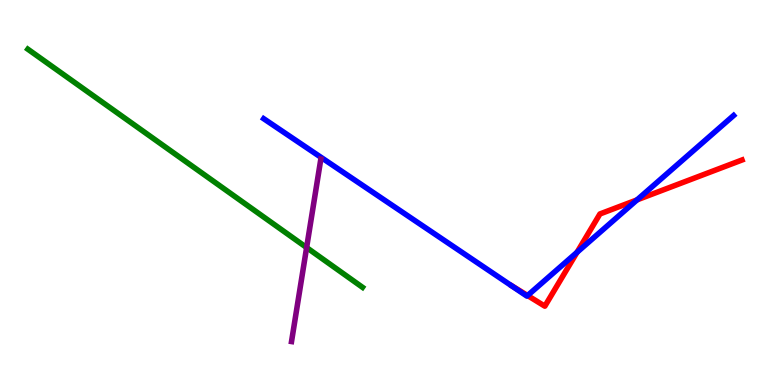[{'lines': ['blue', 'red'], 'intersections': [{'x': 6.81, 'y': 2.32}, {'x': 7.45, 'y': 3.45}, {'x': 8.22, 'y': 4.81}]}, {'lines': ['green', 'red'], 'intersections': []}, {'lines': ['purple', 'red'], 'intersections': []}, {'lines': ['blue', 'green'], 'intersections': []}, {'lines': ['blue', 'purple'], 'intersections': []}, {'lines': ['green', 'purple'], 'intersections': [{'x': 3.96, 'y': 3.57}]}]